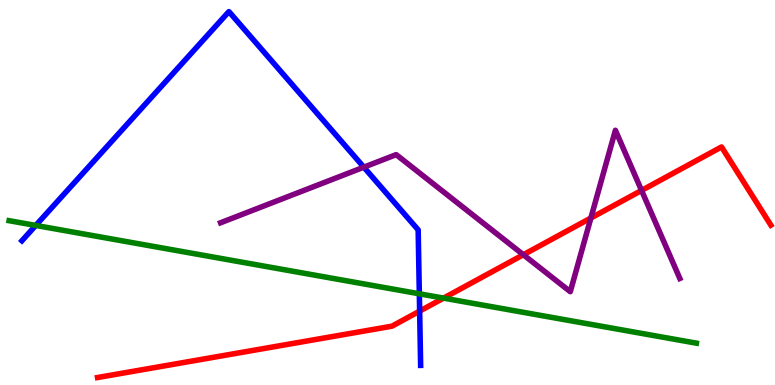[{'lines': ['blue', 'red'], 'intersections': [{'x': 5.41, 'y': 1.92}]}, {'lines': ['green', 'red'], 'intersections': [{'x': 5.72, 'y': 2.26}]}, {'lines': ['purple', 'red'], 'intersections': [{'x': 6.75, 'y': 3.38}, {'x': 7.62, 'y': 4.34}, {'x': 8.28, 'y': 5.05}]}, {'lines': ['blue', 'green'], 'intersections': [{'x': 0.461, 'y': 4.14}, {'x': 5.41, 'y': 2.37}]}, {'lines': ['blue', 'purple'], 'intersections': [{'x': 4.69, 'y': 5.66}]}, {'lines': ['green', 'purple'], 'intersections': []}]